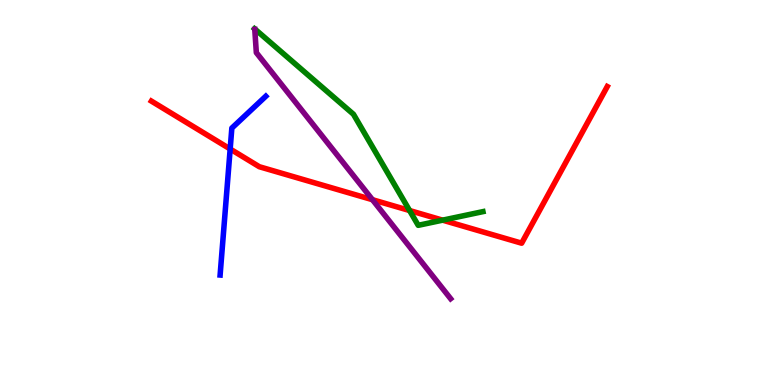[{'lines': ['blue', 'red'], 'intersections': [{'x': 2.97, 'y': 6.13}]}, {'lines': ['green', 'red'], 'intersections': [{'x': 5.29, 'y': 4.53}, {'x': 5.71, 'y': 4.28}]}, {'lines': ['purple', 'red'], 'intersections': [{'x': 4.81, 'y': 4.81}]}, {'lines': ['blue', 'green'], 'intersections': []}, {'lines': ['blue', 'purple'], 'intersections': []}, {'lines': ['green', 'purple'], 'intersections': []}]